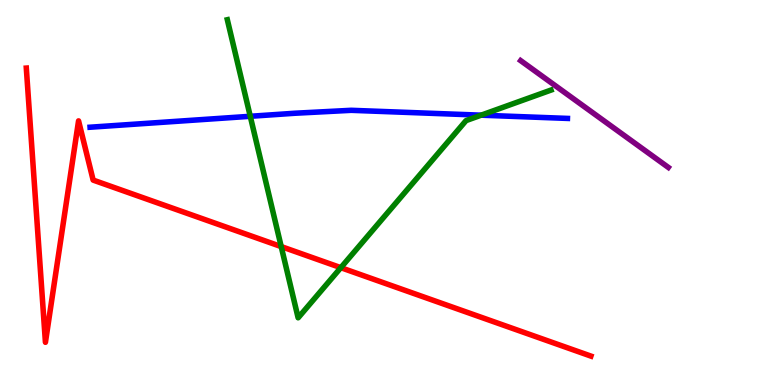[{'lines': ['blue', 'red'], 'intersections': []}, {'lines': ['green', 'red'], 'intersections': [{'x': 3.63, 'y': 3.6}, {'x': 4.4, 'y': 3.05}]}, {'lines': ['purple', 'red'], 'intersections': []}, {'lines': ['blue', 'green'], 'intersections': [{'x': 3.23, 'y': 6.98}, {'x': 6.21, 'y': 7.01}]}, {'lines': ['blue', 'purple'], 'intersections': []}, {'lines': ['green', 'purple'], 'intersections': []}]